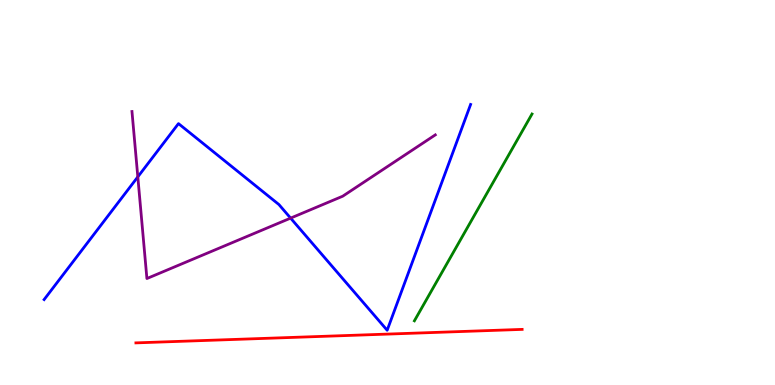[{'lines': ['blue', 'red'], 'intersections': []}, {'lines': ['green', 'red'], 'intersections': []}, {'lines': ['purple', 'red'], 'intersections': []}, {'lines': ['blue', 'green'], 'intersections': []}, {'lines': ['blue', 'purple'], 'intersections': [{'x': 1.78, 'y': 5.41}, {'x': 3.75, 'y': 4.33}]}, {'lines': ['green', 'purple'], 'intersections': []}]